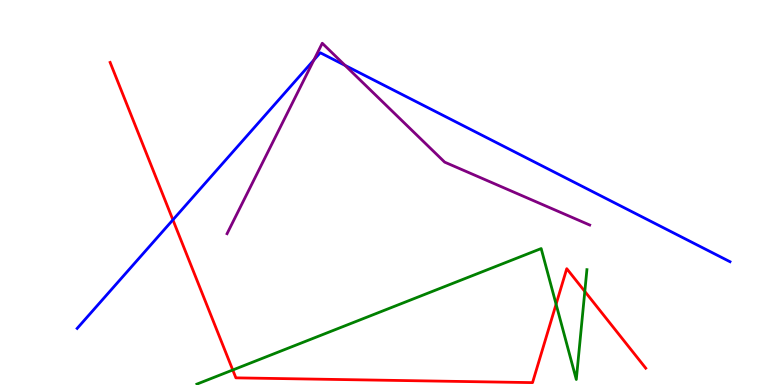[{'lines': ['blue', 'red'], 'intersections': [{'x': 2.23, 'y': 4.29}]}, {'lines': ['green', 'red'], 'intersections': [{'x': 3.0, 'y': 0.39}, {'x': 7.18, 'y': 2.1}, {'x': 7.55, 'y': 2.43}]}, {'lines': ['purple', 'red'], 'intersections': []}, {'lines': ['blue', 'green'], 'intersections': []}, {'lines': ['blue', 'purple'], 'intersections': [{'x': 4.05, 'y': 8.44}, {'x': 4.45, 'y': 8.3}]}, {'lines': ['green', 'purple'], 'intersections': []}]